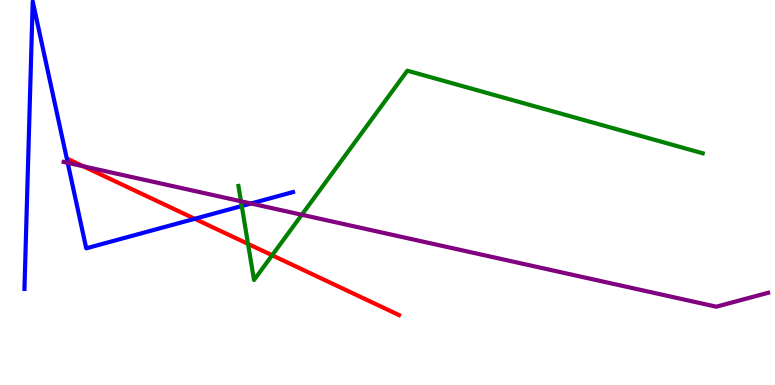[{'lines': ['blue', 'red'], 'intersections': [{'x': 2.51, 'y': 4.32}]}, {'lines': ['green', 'red'], 'intersections': [{'x': 3.2, 'y': 3.66}, {'x': 3.51, 'y': 3.37}]}, {'lines': ['purple', 'red'], 'intersections': [{'x': 1.08, 'y': 5.68}]}, {'lines': ['blue', 'green'], 'intersections': [{'x': 3.12, 'y': 4.65}]}, {'lines': ['blue', 'purple'], 'intersections': [{'x': 0.874, 'y': 5.77}, {'x': 3.24, 'y': 4.71}]}, {'lines': ['green', 'purple'], 'intersections': [{'x': 3.11, 'y': 4.77}, {'x': 3.89, 'y': 4.42}]}]